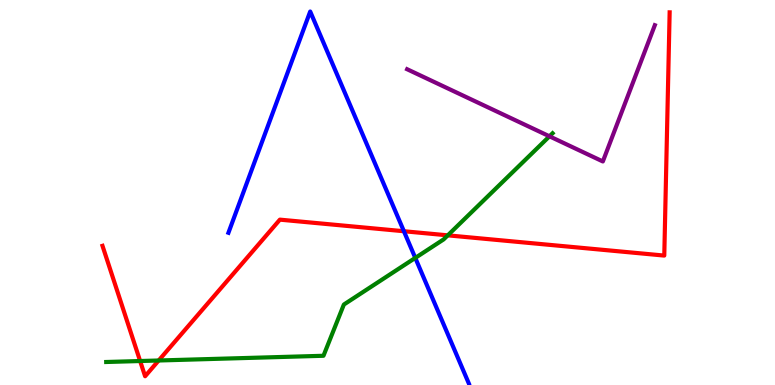[{'lines': ['blue', 'red'], 'intersections': [{'x': 5.21, 'y': 3.99}]}, {'lines': ['green', 'red'], 'intersections': [{'x': 1.81, 'y': 0.623}, {'x': 2.05, 'y': 0.637}, {'x': 5.78, 'y': 3.89}]}, {'lines': ['purple', 'red'], 'intersections': []}, {'lines': ['blue', 'green'], 'intersections': [{'x': 5.36, 'y': 3.3}]}, {'lines': ['blue', 'purple'], 'intersections': []}, {'lines': ['green', 'purple'], 'intersections': [{'x': 7.09, 'y': 6.46}]}]